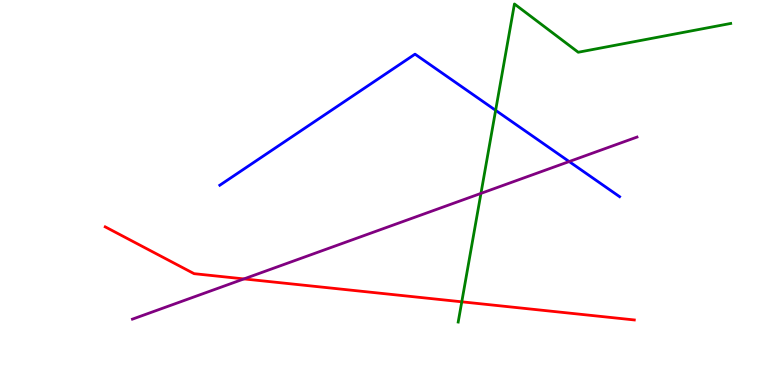[{'lines': ['blue', 'red'], 'intersections': []}, {'lines': ['green', 'red'], 'intersections': [{'x': 5.96, 'y': 2.16}]}, {'lines': ['purple', 'red'], 'intersections': [{'x': 3.15, 'y': 2.76}]}, {'lines': ['blue', 'green'], 'intersections': [{'x': 6.4, 'y': 7.13}]}, {'lines': ['blue', 'purple'], 'intersections': [{'x': 7.34, 'y': 5.8}]}, {'lines': ['green', 'purple'], 'intersections': [{'x': 6.21, 'y': 4.98}]}]